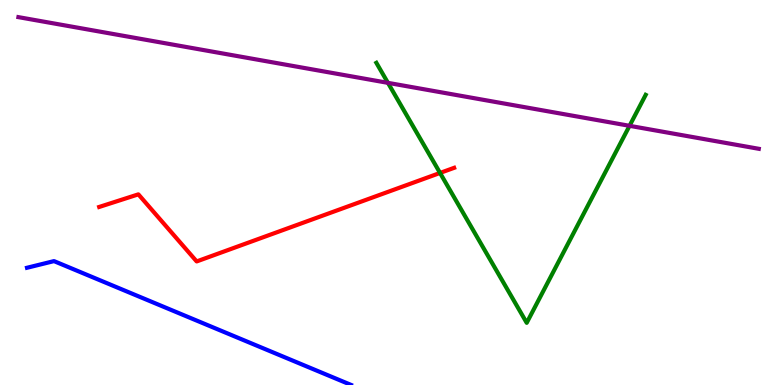[{'lines': ['blue', 'red'], 'intersections': []}, {'lines': ['green', 'red'], 'intersections': [{'x': 5.68, 'y': 5.51}]}, {'lines': ['purple', 'red'], 'intersections': []}, {'lines': ['blue', 'green'], 'intersections': []}, {'lines': ['blue', 'purple'], 'intersections': []}, {'lines': ['green', 'purple'], 'intersections': [{'x': 5.01, 'y': 7.85}, {'x': 8.12, 'y': 6.73}]}]